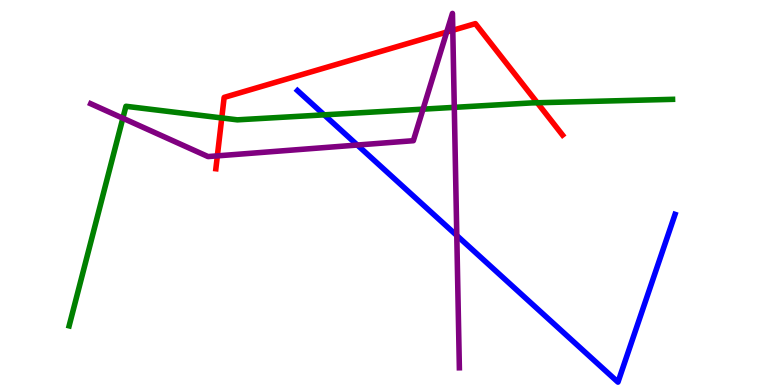[{'lines': ['blue', 'red'], 'intersections': []}, {'lines': ['green', 'red'], 'intersections': [{'x': 2.86, 'y': 6.94}, {'x': 6.93, 'y': 7.33}]}, {'lines': ['purple', 'red'], 'intersections': [{'x': 2.8, 'y': 5.95}, {'x': 5.76, 'y': 9.17}, {'x': 5.84, 'y': 9.21}]}, {'lines': ['blue', 'green'], 'intersections': [{'x': 4.18, 'y': 7.02}]}, {'lines': ['blue', 'purple'], 'intersections': [{'x': 4.61, 'y': 6.23}, {'x': 5.89, 'y': 3.88}]}, {'lines': ['green', 'purple'], 'intersections': [{'x': 1.59, 'y': 6.93}, {'x': 5.46, 'y': 7.16}, {'x': 5.86, 'y': 7.21}]}]